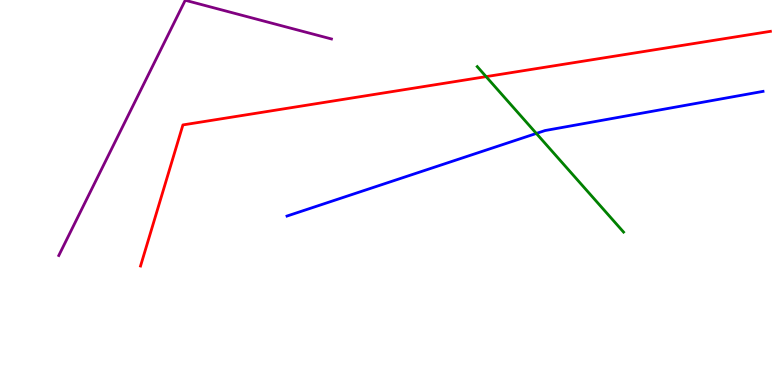[{'lines': ['blue', 'red'], 'intersections': []}, {'lines': ['green', 'red'], 'intersections': [{'x': 6.27, 'y': 8.01}]}, {'lines': ['purple', 'red'], 'intersections': []}, {'lines': ['blue', 'green'], 'intersections': [{'x': 6.92, 'y': 6.53}]}, {'lines': ['blue', 'purple'], 'intersections': []}, {'lines': ['green', 'purple'], 'intersections': []}]